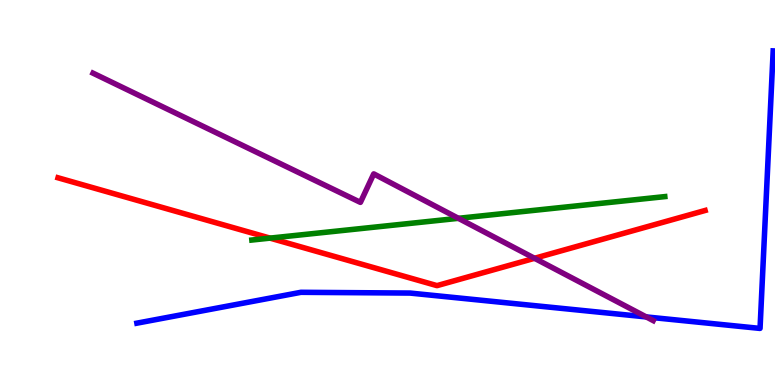[{'lines': ['blue', 'red'], 'intersections': []}, {'lines': ['green', 'red'], 'intersections': [{'x': 3.48, 'y': 3.82}]}, {'lines': ['purple', 'red'], 'intersections': [{'x': 6.9, 'y': 3.29}]}, {'lines': ['blue', 'green'], 'intersections': []}, {'lines': ['blue', 'purple'], 'intersections': [{'x': 8.34, 'y': 1.77}]}, {'lines': ['green', 'purple'], 'intersections': [{'x': 5.91, 'y': 4.33}]}]